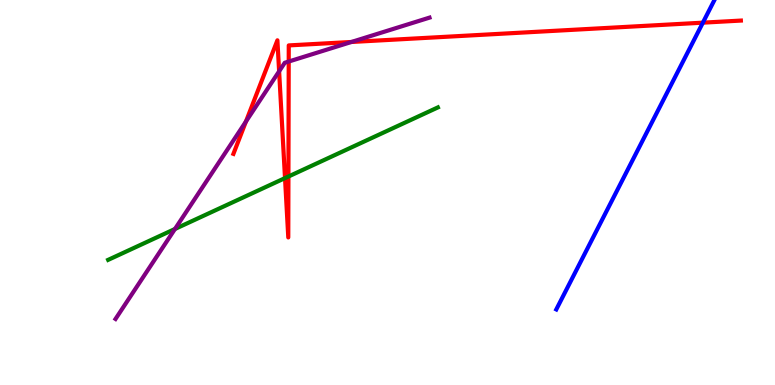[{'lines': ['blue', 'red'], 'intersections': [{'x': 9.07, 'y': 9.41}]}, {'lines': ['green', 'red'], 'intersections': [{'x': 3.68, 'y': 5.37}, {'x': 3.72, 'y': 5.42}]}, {'lines': ['purple', 'red'], 'intersections': [{'x': 3.17, 'y': 6.84}, {'x': 3.6, 'y': 8.15}, {'x': 3.73, 'y': 8.4}, {'x': 4.53, 'y': 8.91}]}, {'lines': ['blue', 'green'], 'intersections': []}, {'lines': ['blue', 'purple'], 'intersections': []}, {'lines': ['green', 'purple'], 'intersections': [{'x': 2.26, 'y': 4.05}]}]